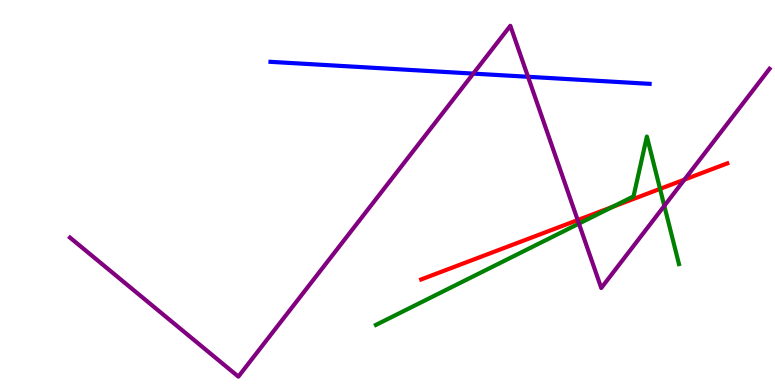[{'lines': ['blue', 'red'], 'intersections': []}, {'lines': ['green', 'red'], 'intersections': [{'x': 7.9, 'y': 4.63}, {'x': 8.52, 'y': 5.09}]}, {'lines': ['purple', 'red'], 'intersections': [{'x': 7.45, 'y': 4.28}, {'x': 8.83, 'y': 5.33}]}, {'lines': ['blue', 'green'], 'intersections': []}, {'lines': ['blue', 'purple'], 'intersections': [{'x': 6.11, 'y': 8.09}, {'x': 6.81, 'y': 8.01}]}, {'lines': ['green', 'purple'], 'intersections': [{'x': 7.47, 'y': 4.19}, {'x': 8.57, 'y': 4.65}]}]